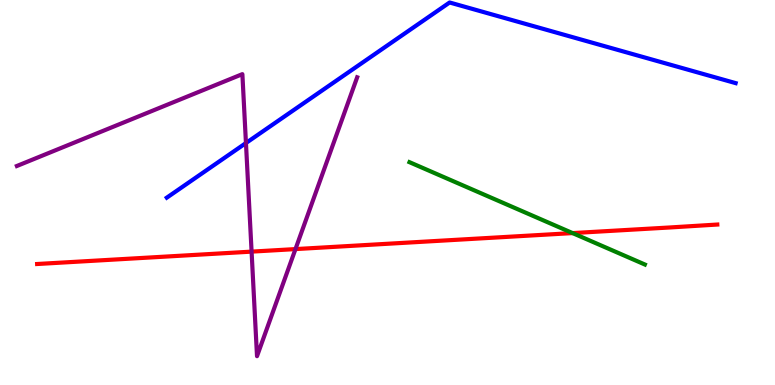[{'lines': ['blue', 'red'], 'intersections': []}, {'lines': ['green', 'red'], 'intersections': [{'x': 7.39, 'y': 3.95}]}, {'lines': ['purple', 'red'], 'intersections': [{'x': 3.25, 'y': 3.46}, {'x': 3.81, 'y': 3.53}]}, {'lines': ['blue', 'green'], 'intersections': []}, {'lines': ['blue', 'purple'], 'intersections': [{'x': 3.17, 'y': 6.28}]}, {'lines': ['green', 'purple'], 'intersections': []}]